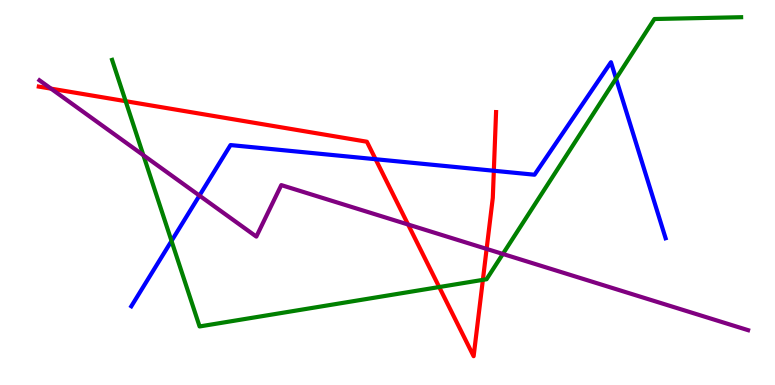[{'lines': ['blue', 'red'], 'intersections': [{'x': 4.85, 'y': 5.86}, {'x': 6.37, 'y': 5.56}]}, {'lines': ['green', 'red'], 'intersections': [{'x': 1.62, 'y': 7.37}, {'x': 5.67, 'y': 2.54}, {'x': 6.23, 'y': 2.73}]}, {'lines': ['purple', 'red'], 'intersections': [{'x': 0.658, 'y': 7.7}, {'x': 5.27, 'y': 4.17}, {'x': 6.28, 'y': 3.53}]}, {'lines': ['blue', 'green'], 'intersections': [{'x': 2.21, 'y': 3.74}, {'x': 7.95, 'y': 7.96}]}, {'lines': ['blue', 'purple'], 'intersections': [{'x': 2.57, 'y': 4.92}]}, {'lines': ['green', 'purple'], 'intersections': [{'x': 1.85, 'y': 5.97}, {'x': 6.49, 'y': 3.4}]}]